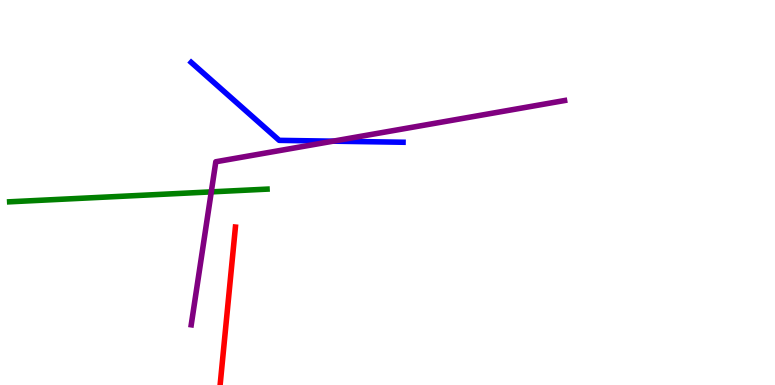[{'lines': ['blue', 'red'], 'intersections': []}, {'lines': ['green', 'red'], 'intersections': []}, {'lines': ['purple', 'red'], 'intersections': []}, {'lines': ['blue', 'green'], 'intersections': []}, {'lines': ['blue', 'purple'], 'intersections': [{'x': 4.3, 'y': 6.33}]}, {'lines': ['green', 'purple'], 'intersections': [{'x': 2.73, 'y': 5.02}]}]